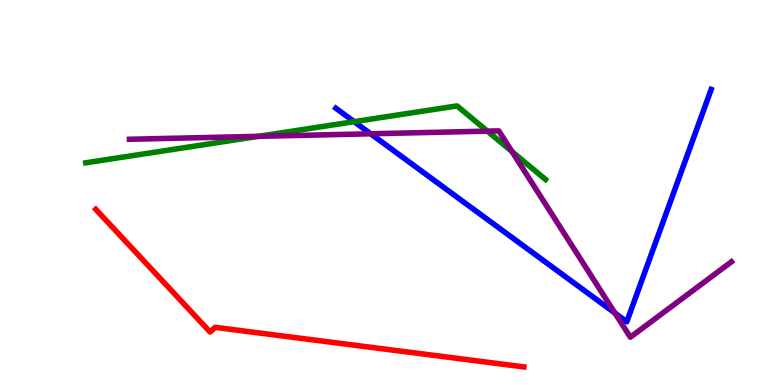[{'lines': ['blue', 'red'], 'intersections': []}, {'lines': ['green', 'red'], 'intersections': []}, {'lines': ['purple', 'red'], 'intersections': []}, {'lines': ['blue', 'green'], 'intersections': [{'x': 4.57, 'y': 6.84}]}, {'lines': ['blue', 'purple'], 'intersections': [{'x': 4.78, 'y': 6.52}, {'x': 7.93, 'y': 1.87}]}, {'lines': ['green', 'purple'], 'intersections': [{'x': 3.33, 'y': 6.46}, {'x': 6.29, 'y': 6.59}, {'x': 6.61, 'y': 6.06}]}]